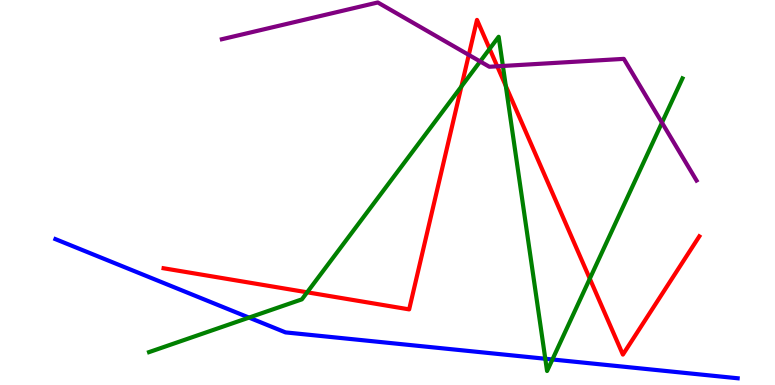[{'lines': ['blue', 'red'], 'intersections': []}, {'lines': ['green', 'red'], 'intersections': [{'x': 3.96, 'y': 2.41}, {'x': 5.95, 'y': 7.75}, {'x': 6.32, 'y': 8.73}, {'x': 6.53, 'y': 7.77}, {'x': 7.61, 'y': 2.76}]}, {'lines': ['purple', 'red'], 'intersections': [{'x': 6.05, 'y': 8.57}, {'x': 6.42, 'y': 8.28}]}, {'lines': ['blue', 'green'], 'intersections': [{'x': 3.21, 'y': 1.75}, {'x': 7.04, 'y': 0.682}, {'x': 7.13, 'y': 0.663}]}, {'lines': ['blue', 'purple'], 'intersections': []}, {'lines': ['green', 'purple'], 'intersections': [{'x': 6.2, 'y': 8.4}, {'x': 6.49, 'y': 8.29}, {'x': 8.54, 'y': 6.81}]}]